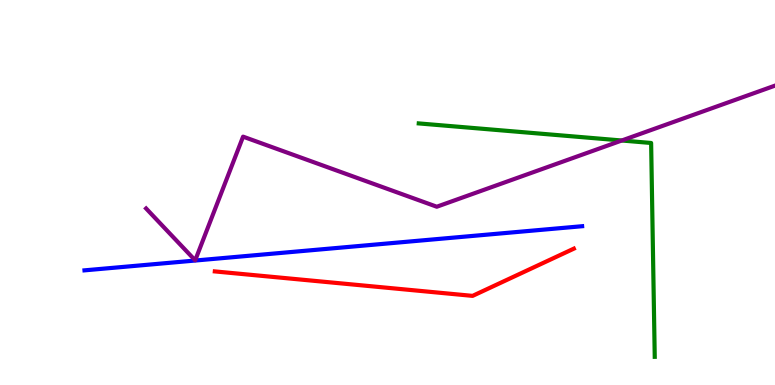[{'lines': ['blue', 'red'], 'intersections': []}, {'lines': ['green', 'red'], 'intersections': []}, {'lines': ['purple', 'red'], 'intersections': []}, {'lines': ['blue', 'green'], 'intersections': []}, {'lines': ['blue', 'purple'], 'intersections': []}, {'lines': ['green', 'purple'], 'intersections': [{'x': 8.02, 'y': 6.35}]}]